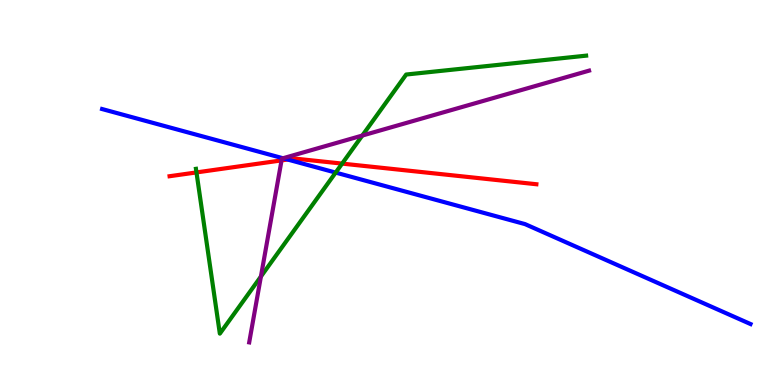[{'lines': ['blue', 'red'], 'intersections': [{'x': 3.71, 'y': 5.86}]}, {'lines': ['green', 'red'], 'intersections': [{'x': 2.54, 'y': 5.52}, {'x': 4.41, 'y': 5.75}]}, {'lines': ['purple', 'red'], 'intersections': [{'x': 3.63, 'y': 5.83}]}, {'lines': ['blue', 'green'], 'intersections': [{'x': 4.33, 'y': 5.52}]}, {'lines': ['blue', 'purple'], 'intersections': [{'x': 3.65, 'y': 5.89}]}, {'lines': ['green', 'purple'], 'intersections': [{'x': 3.37, 'y': 2.82}, {'x': 4.67, 'y': 6.48}]}]